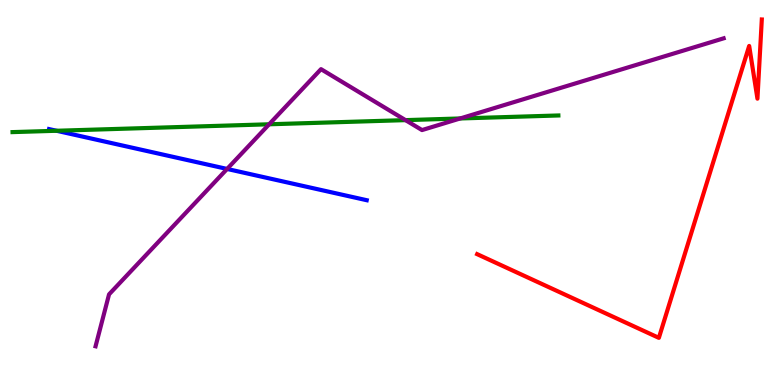[{'lines': ['blue', 'red'], 'intersections': []}, {'lines': ['green', 'red'], 'intersections': []}, {'lines': ['purple', 'red'], 'intersections': []}, {'lines': ['blue', 'green'], 'intersections': [{'x': 0.73, 'y': 6.6}]}, {'lines': ['blue', 'purple'], 'intersections': [{'x': 2.93, 'y': 5.61}]}, {'lines': ['green', 'purple'], 'intersections': [{'x': 3.47, 'y': 6.77}, {'x': 5.23, 'y': 6.88}, {'x': 5.94, 'y': 6.92}]}]